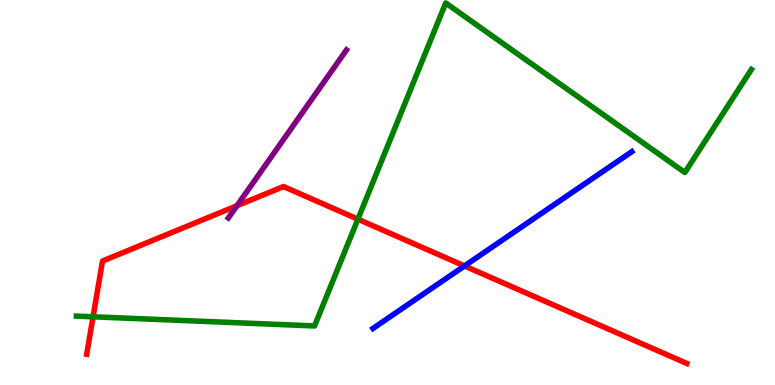[{'lines': ['blue', 'red'], 'intersections': [{'x': 5.99, 'y': 3.09}]}, {'lines': ['green', 'red'], 'intersections': [{'x': 1.2, 'y': 1.77}, {'x': 4.62, 'y': 4.31}]}, {'lines': ['purple', 'red'], 'intersections': [{'x': 3.06, 'y': 4.66}]}, {'lines': ['blue', 'green'], 'intersections': []}, {'lines': ['blue', 'purple'], 'intersections': []}, {'lines': ['green', 'purple'], 'intersections': []}]